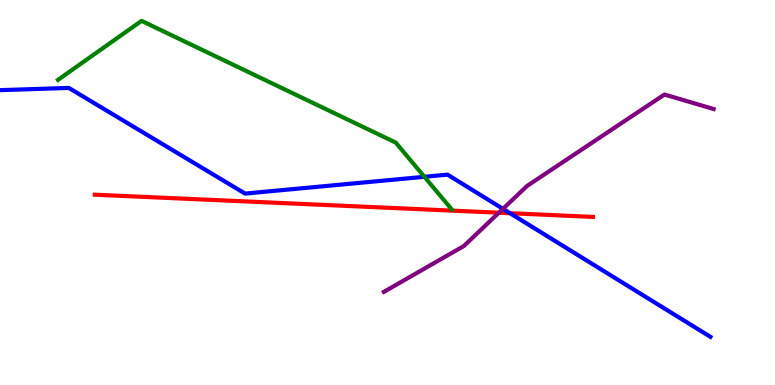[{'lines': ['blue', 'red'], 'intersections': [{'x': 6.58, 'y': 4.46}]}, {'lines': ['green', 'red'], 'intersections': []}, {'lines': ['purple', 'red'], 'intersections': [{'x': 6.44, 'y': 4.48}]}, {'lines': ['blue', 'green'], 'intersections': [{'x': 5.48, 'y': 5.41}]}, {'lines': ['blue', 'purple'], 'intersections': [{'x': 6.49, 'y': 4.58}]}, {'lines': ['green', 'purple'], 'intersections': []}]